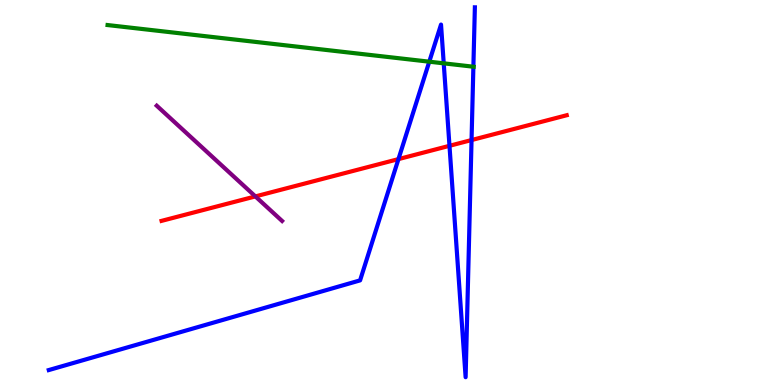[{'lines': ['blue', 'red'], 'intersections': [{'x': 5.14, 'y': 5.87}, {'x': 5.8, 'y': 6.21}, {'x': 6.08, 'y': 6.36}]}, {'lines': ['green', 'red'], 'intersections': []}, {'lines': ['purple', 'red'], 'intersections': [{'x': 3.3, 'y': 4.9}]}, {'lines': ['blue', 'green'], 'intersections': [{'x': 5.54, 'y': 8.4}, {'x': 5.73, 'y': 8.35}, {'x': 6.11, 'y': 8.27}]}, {'lines': ['blue', 'purple'], 'intersections': []}, {'lines': ['green', 'purple'], 'intersections': []}]